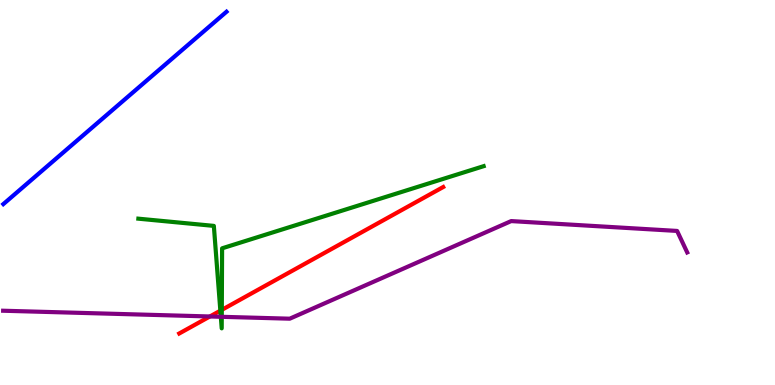[{'lines': ['blue', 'red'], 'intersections': []}, {'lines': ['green', 'red'], 'intersections': [{'x': 2.84, 'y': 1.93}, {'x': 2.86, 'y': 1.95}]}, {'lines': ['purple', 'red'], 'intersections': [{'x': 2.71, 'y': 1.78}]}, {'lines': ['blue', 'green'], 'intersections': []}, {'lines': ['blue', 'purple'], 'intersections': []}, {'lines': ['green', 'purple'], 'intersections': [{'x': 2.85, 'y': 1.77}, {'x': 2.86, 'y': 1.77}]}]